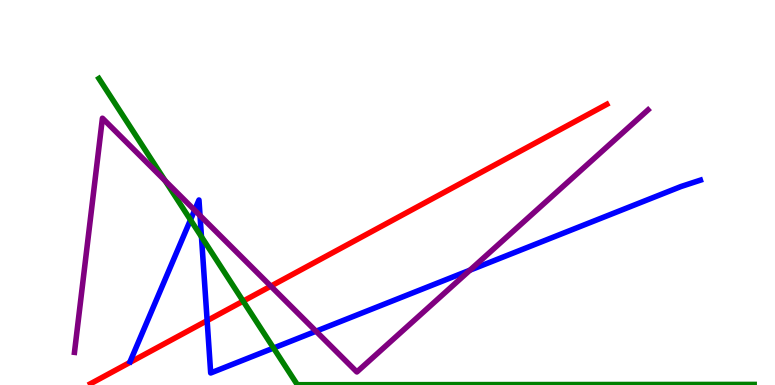[{'lines': ['blue', 'red'], 'intersections': [{'x': 2.67, 'y': 1.67}]}, {'lines': ['green', 'red'], 'intersections': [{'x': 3.14, 'y': 2.18}]}, {'lines': ['purple', 'red'], 'intersections': [{'x': 3.49, 'y': 2.57}]}, {'lines': ['blue', 'green'], 'intersections': [{'x': 2.46, 'y': 4.29}, {'x': 2.6, 'y': 3.85}, {'x': 3.53, 'y': 0.96}]}, {'lines': ['blue', 'purple'], 'intersections': [{'x': 2.51, 'y': 4.54}, {'x': 2.58, 'y': 4.4}, {'x': 4.08, 'y': 1.4}, {'x': 6.06, 'y': 2.98}]}, {'lines': ['green', 'purple'], 'intersections': [{'x': 2.13, 'y': 5.3}]}]